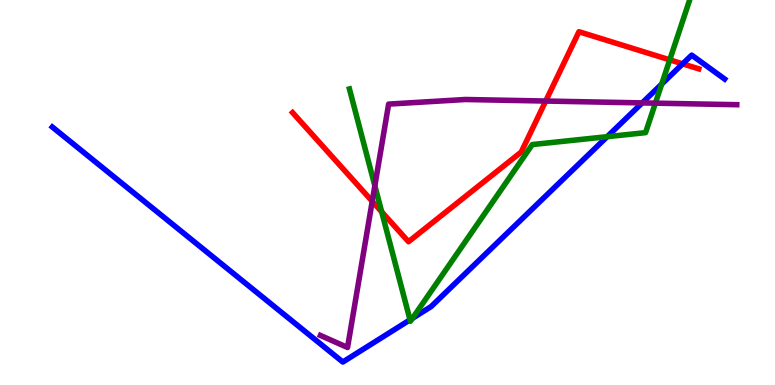[{'lines': ['blue', 'red'], 'intersections': [{'x': 8.81, 'y': 8.34}]}, {'lines': ['green', 'red'], 'intersections': [{'x': 4.92, 'y': 4.5}, {'x': 8.64, 'y': 8.45}]}, {'lines': ['purple', 'red'], 'intersections': [{'x': 4.8, 'y': 4.77}, {'x': 7.04, 'y': 7.38}]}, {'lines': ['blue', 'green'], 'intersections': [{'x': 5.29, 'y': 1.69}, {'x': 5.32, 'y': 1.73}, {'x': 7.83, 'y': 6.45}, {'x': 8.54, 'y': 7.82}]}, {'lines': ['blue', 'purple'], 'intersections': [{'x': 8.29, 'y': 7.33}]}, {'lines': ['green', 'purple'], 'intersections': [{'x': 4.84, 'y': 5.17}, {'x': 8.46, 'y': 7.32}]}]